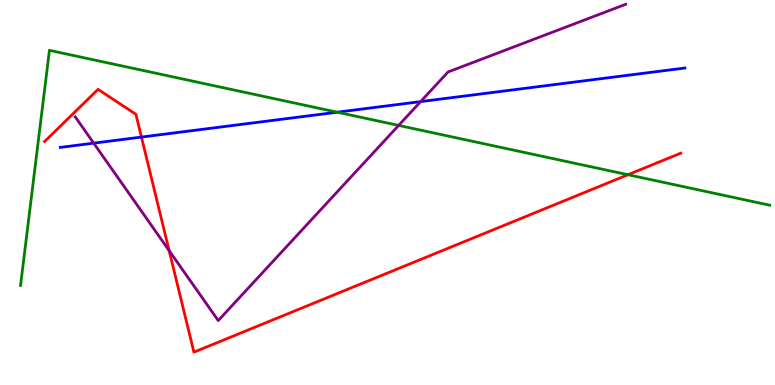[{'lines': ['blue', 'red'], 'intersections': [{'x': 1.83, 'y': 6.44}]}, {'lines': ['green', 'red'], 'intersections': [{'x': 8.1, 'y': 5.46}]}, {'lines': ['purple', 'red'], 'intersections': [{'x': 2.18, 'y': 3.49}]}, {'lines': ['blue', 'green'], 'intersections': [{'x': 4.35, 'y': 7.09}]}, {'lines': ['blue', 'purple'], 'intersections': [{'x': 1.21, 'y': 6.28}, {'x': 5.43, 'y': 7.36}]}, {'lines': ['green', 'purple'], 'intersections': [{'x': 5.14, 'y': 6.74}]}]